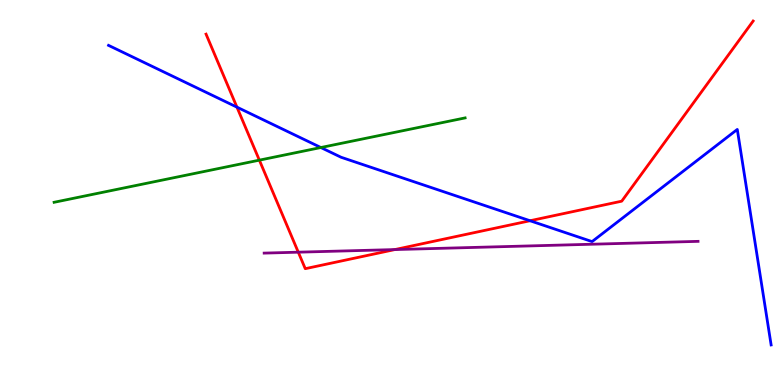[{'lines': ['blue', 'red'], 'intersections': [{'x': 3.06, 'y': 7.22}, {'x': 6.84, 'y': 4.27}]}, {'lines': ['green', 'red'], 'intersections': [{'x': 3.35, 'y': 5.84}]}, {'lines': ['purple', 'red'], 'intersections': [{'x': 3.85, 'y': 3.45}, {'x': 5.09, 'y': 3.52}]}, {'lines': ['blue', 'green'], 'intersections': [{'x': 4.14, 'y': 6.17}]}, {'lines': ['blue', 'purple'], 'intersections': []}, {'lines': ['green', 'purple'], 'intersections': []}]